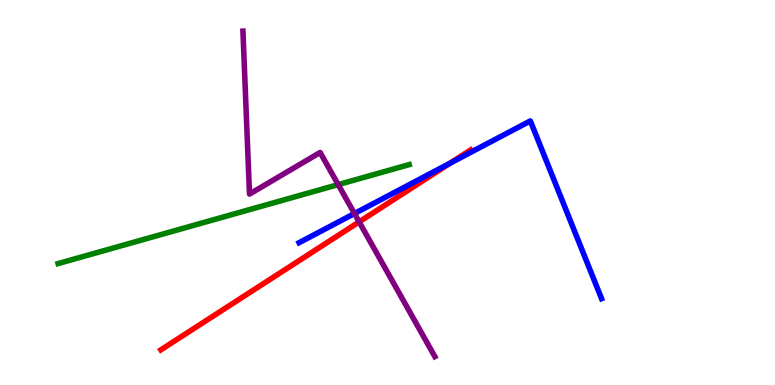[{'lines': ['blue', 'red'], 'intersections': [{'x': 5.81, 'y': 5.76}]}, {'lines': ['green', 'red'], 'intersections': []}, {'lines': ['purple', 'red'], 'intersections': [{'x': 4.63, 'y': 4.24}]}, {'lines': ['blue', 'green'], 'intersections': []}, {'lines': ['blue', 'purple'], 'intersections': [{'x': 4.57, 'y': 4.45}]}, {'lines': ['green', 'purple'], 'intersections': [{'x': 4.36, 'y': 5.2}]}]